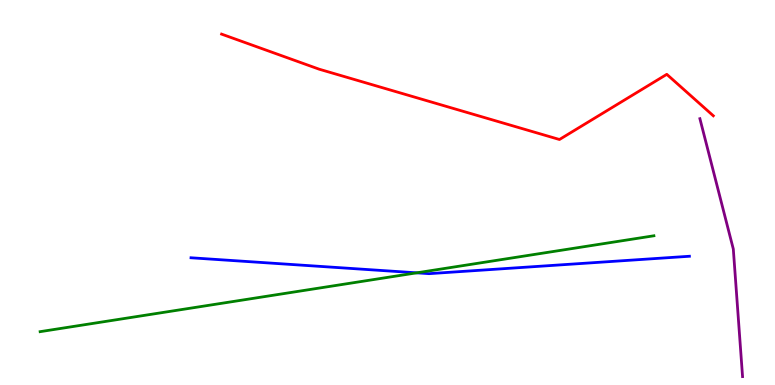[{'lines': ['blue', 'red'], 'intersections': []}, {'lines': ['green', 'red'], 'intersections': []}, {'lines': ['purple', 'red'], 'intersections': []}, {'lines': ['blue', 'green'], 'intersections': [{'x': 5.38, 'y': 2.91}]}, {'lines': ['blue', 'purple'], 'intersections': []}, {'lines': ['green', 'purple'], 'intersections': []}]